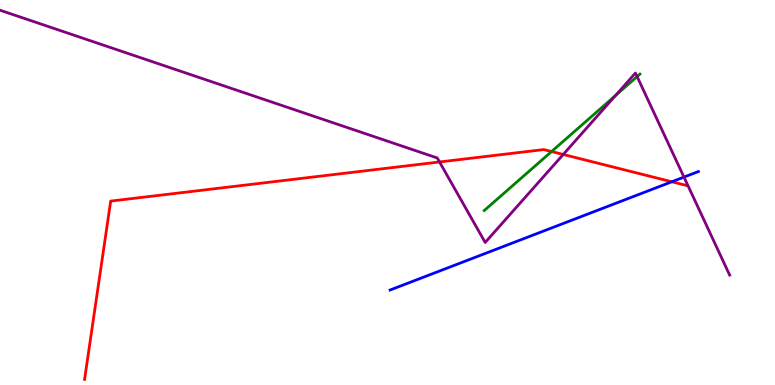[{'lines': ['blue', 'red'], 'intersections': [{'x': 8.67, 'y': 5.28}]}, {'lines': ['green', 'red'], 'intersections': [{'x': 7.12, 'y': 6.06}]}, {'lines': ['purple', 'red'], 'intersections': [{'x': 5.67, 'y': 5.79}, {'x': 7.27, 'y': 5.99}]}, {'lines': ['blue', 'green'], 'intersections': []}, {'lines': ['blue', 'purple'], 'intersections': [{'x': 8.83, 'y': 5.4}]}, {'lines': ['green', 'purple'], 'intersections': [{'x': 7.94, 'y': 7.52}, {'x': 8.22, 'y': 8.01}]}]